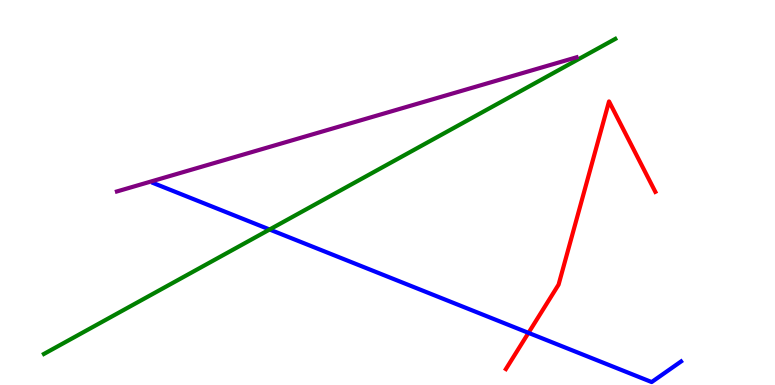[{'lines': ['blue', 'red'], 'intersections': [{'x': 6.82, 'y': 1.35}]}, {'lines': ['green', 'red'], 'intersections': []}, {'lines': ['purple', 'red'], 'intersections': []}, {'lines': ['blue', 'green'], 'intersections': [{'x': 3.48, 'y': 4.04}]}, {'lines': ['blue', 'purple'], 'intersections': []}, {'lines': ['green', 'purple'], 'intersections': []}]